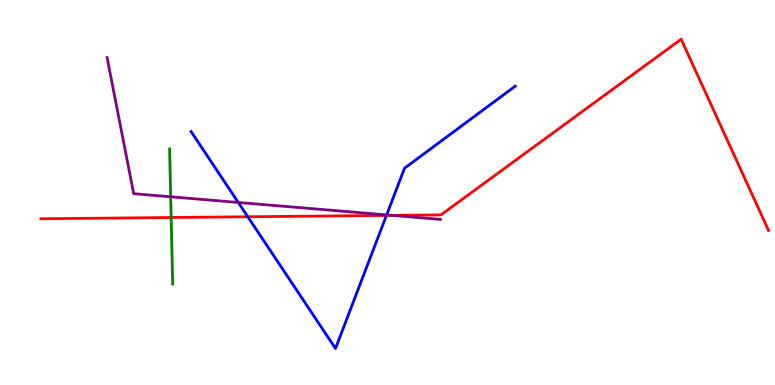[{'lines': ['blue', 'red'], 'intersections': [{'x': 3.2, 'y': 4.37}, {'x': 4.99, 'y': 4.4}]}, {'lines': ['green', 'red'], 'intersections': [{'x': 2.21, 'y': 4.35}]}, {'lines': ['purple', 'red'], 'intersections': [{'x': 5.06, 'y': 4.41}]}, {'lines': ['blue', 'green'], 'intersections': []}, {'lines': ['blue', 'purple'], 'intersections': [{'x': 3.07, 'y': 4.74}, {'x': 4.99, 'y': 4.42}]}, {'lines': ['green', 'purple'], 'intersections': [{'x': 2.2, 'y': 4.89}]}]